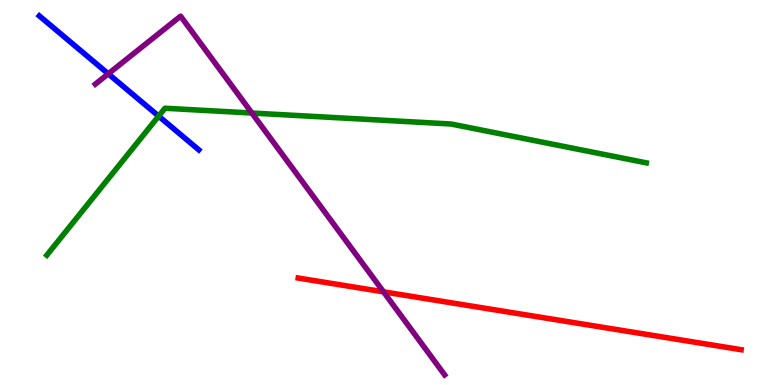[{'lines': ['blue', 'red'], 'intersections': []}, {'lines': ['green', 'red'], 'intersections': []}, {'lines': ['purple', 'red'], 'intersections': [{'x': 4.95, 'y': 2.42}]}, {'lines': ['blue', 'green'], 'intersections': [{'x': 2.05, 'y': 6.98}]}, {'lines': ['blue', 'purple'], 'intersections': [{'x': 1.4, 'y': 8.08}]}, {'lines': ['green', 'purple'], 'intersections': [{'x': 3.25, 'y': 7.06}]}]